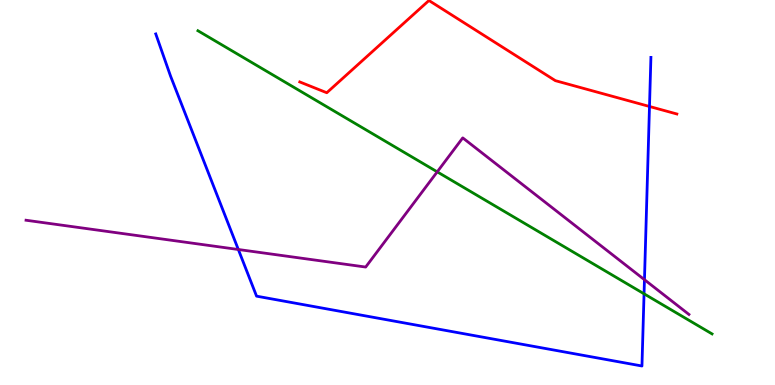[{'lines': ['blue', 'red'], 'intersections': [{'x': 8.38, 'y': 7.23}]}, {'lines': ['green', 'red'], 'intersections': []}, {'lines': ['purple', 'red'], 'intersections': []}, {'lines': ['blue', 'green'], 'intersections': [{'x': 8.31, 'y': 2.37}]}, {'lines': ['blue', 'purple'], 'intersections': [{'x': 3.08, 'y': 3.52}, {'x': 8.32, 'y': 2.74}]}, {'lines': ['green', 'purple'], 'intersections': [{'x': 5.64, 'y': 5.54}]}]